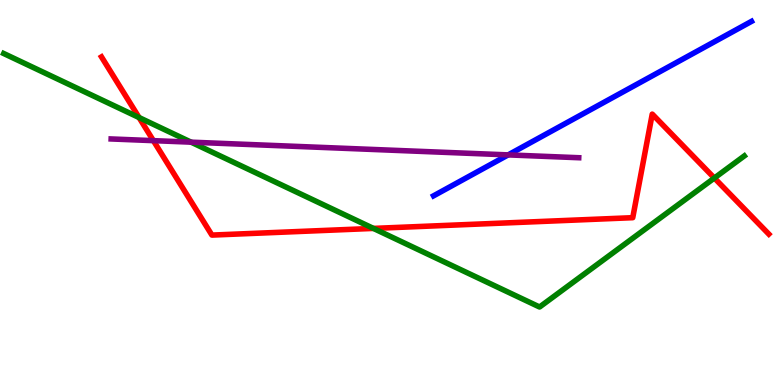[{'lines': ['blue', 'red'], 'intersections': []}, {'lines': ['green', 'red'], 'intersections': [{'x': 1.79, 'y': 6.95}, {'x': 4.82, 'y': 4.07}, {'x': 9.22, 'y': 5.38}]}, {'lines': ['purple', 'red'], 'intersections': [{'x': 1.98, 'y': 6.35}]}, {'lines': ['blue', 'green'], 'intersections': []}, {'lines': ['blue', 'purple'], 'intersections': [{'x': 6.56, 'y': 5.98}]}, {'lines': ['green', 'purple'], 'intersections': [{'x': 2.47, 'y': 6.31}]}]